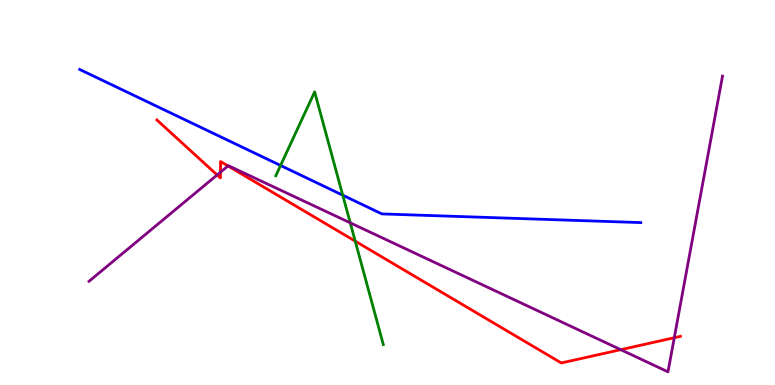[{'lines': ['blue', 'red'], 'intersections': []}, {'lines': ['green', 'red'], 'intersections': [{'x': 4.58, 'y': 3.74}]}, {'lines': ['purple', 'red'], 'intersections': [{'x': 2.8, 'y': 5.46}, {'x': 2.84, 'y': 5.53}, {'x': 2.94, 'y': 5.69}, {'x': 8.01, 'y': 0.917}, {'x': 8.7, 'y': 1.23}]}, {'lines': ['blue', 'green'], 'intersections': [{'x': 3.62, 'y': 5.7}, {'x': 4.42, 'y': 4.93}]}, {'lines': ['blue', 'purple'], 'intersections': []}, {'lines': ['green', 'purple'], 'intersections': [{'x': 4.52, 'y': 4.21}]}]